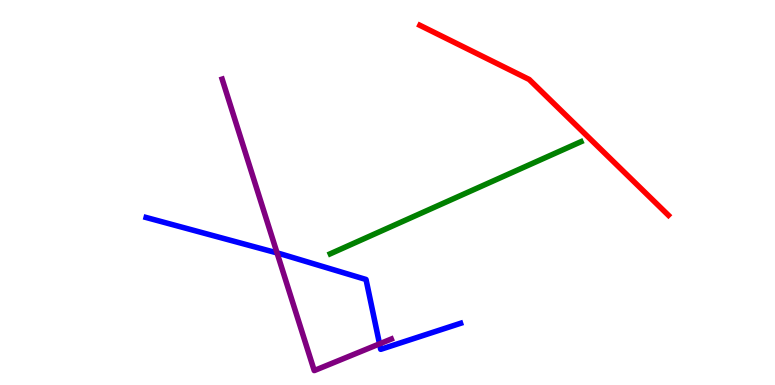[{'lines': ['blue', 'red'], 'intersections': []}, {'lines': ['green', 'red'], 'intersections': []}, {'lines': ['purple', 'red'], 'intersections': []}, {'lines': ['blue', 'green'], 'intersections': []}, {'lines': ['blue', 'purple'], 'intersections': [{'x': 3.57, 'y': 3.43}, {'x': 4.9, 'y': 1.07}]}, {'lines': ['green', 'purple'], 'intersections': []}]